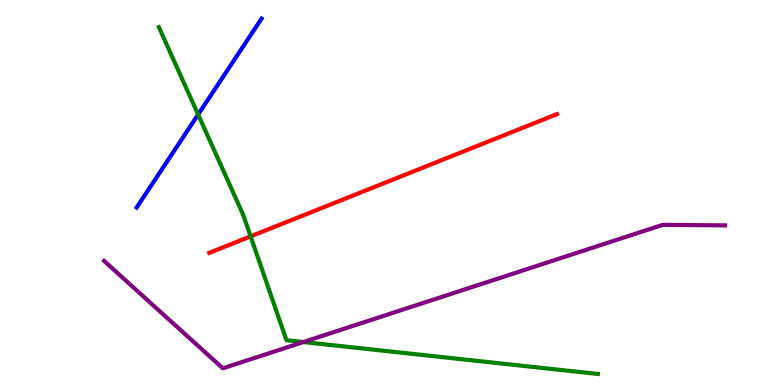[{'lines': ['blue', 'red'], 'intersections': []}, {'lines': ['green', 'red'], 'intersections': [{'x': 3.23, 'y': 3.86}]}, {'lines': ['purple', 'red'], 'intersections': []}, {'lines': ['blue', 'green'], 'intersections': [{'x': 2.56, 'y': 7.03}]}, {'lines': ['blue', 'purple'], 'intersections': []}, {'lines': ['green', 'purple'], 'intersections': [{'x': 3.91, 'y': 1.12}]}]